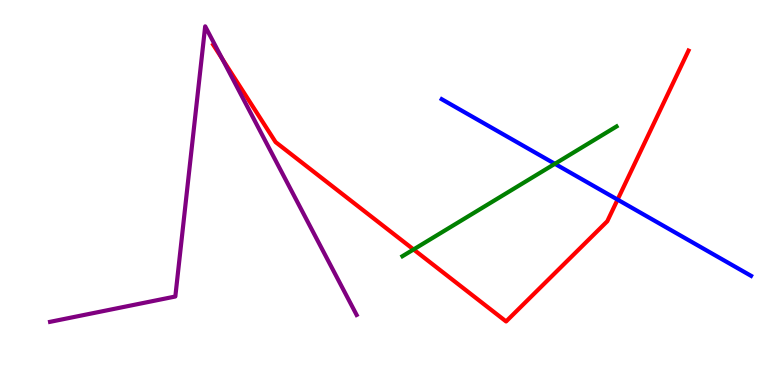[{'lines': ['blue', 'red'], 'intersections': [{'x': 7.97, 'y': 4.82}]}, {'lines': ['green', 'red'], 'intersections': [{'x': 5.34, 'y': 3.52}]}, {'lines': ['purple', 'red'], 'intersections': [{'x': 2.87, 'y': 8.47}]}, {'lines': ['blue', 'green'], 'intersections': [{'x': 7.16, 'y': 5.74}]}, {'lines': ['blue', 'purple'], 'intersections': []}, {'lines': ['green', 'purple'], 'intersections': []}]